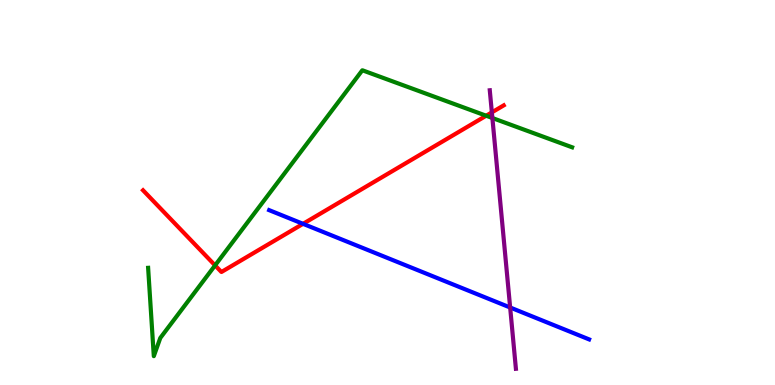[{'lines': ['blue', 'red'], 'intersections': [{'x': 3.91, 'y': 4.19}]}, {'lines': ['green', 'red'], 'intersections': [{'x': 2.78, 'y': 3.11}, {'x': 6.27, 'y': 6.99}]}, {'lines': ['purple', 'red'], 'intersections': [{'x': 6.35, 'y': 7.08}]}, {'lines': ['blue', 'green'], 'intersections': []}, {'lines': ['blue', 'purple'], 'intersections': [{'x': 6.58, 'y': 2.01}]}, {'lines': ['green', 'purple'], 'intersections': [{'x': 6.35, 'y': 6.93}]}]